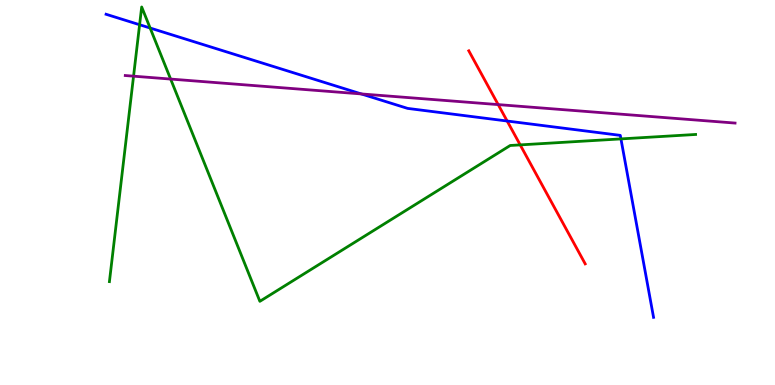[{'lines': ['blue', 'red'], 'intersections': [{'x': 6.54, 'y': 6.86}]}, {'lines': ['green', 'red'], 'intersections': [{'x': 6.71, 'y': 6.24}]}, {'lines': ['purple', 'red'], 'intersections': [{'x': 6.43, 'y': 7.28}]}, {'lines': ['blue', 'green'], 'intersections': [{'x': 1.8, 'y': 9.36}, {'x': 1.94, 'y': 9.27}, {'x': 8.01, 'y': 6.39}]}, {'lines': ['blue', 'purple'], 'intersections': [{'x': 4.66, 'y': 7.56}]}, {'lines': ['green', 'purple'], 'intersections': [{'x': 1.72, 'y': 8.02}, {'x': 2.2, 'y': 7.95}]}]